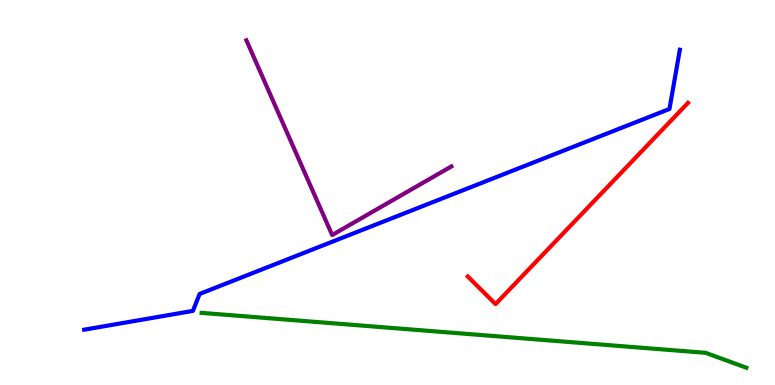[{'lines': ['blue', 'red'], 'intersections': []}, {'lines': ['green', 'red'], 'intersections': []}, {'lines': ['purple', 'red'], 'intersections': []}, {'lines': ['blue', 'green'], 'intersections': []}, {'lines': ['blue', 'purple'], 'intersections': []}, {'lines': ['green', 'purple'], 'intersections': []}]